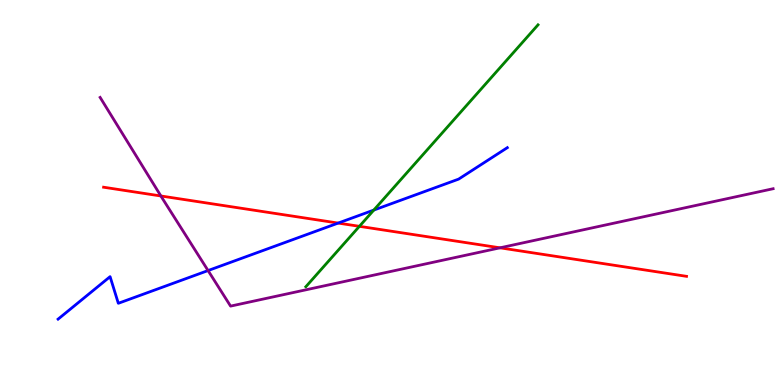[{'lines': ['blue', 'red'], 'intersections': [{'x': 4.36, 'y': 4.21}]}, {'lines': ['green', 'red'], 'intersections': [{'x': 4.64, 'y': 4.12}]}, {'lines': ['purple', 'red'], 'intersections': [{'x': 2.08, 'y': 4.91}, {'x': 6.45, 'y': 3.56}]}, {'lines': ['blue', 'green'], 'intersections': [{'x': 4.82, 'y': 4.54}]}, {'lines': ['blue', 'purple'], 'intersections': [{'x': 2.68, 'y': 2.97}]}, {'lines': ['green', 'purple'], 'intersections': []}]